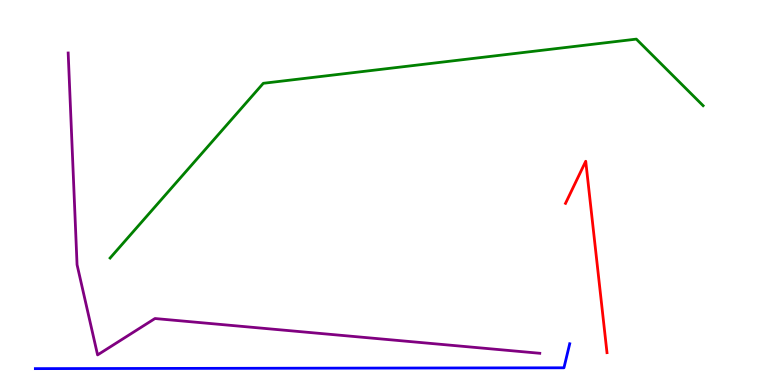[{'lines': ['blue', 'red'], 'intersections': []}, {'lines': ['green', 'red'], 'intersections': []}, {'lines': ['purple', 'red'], 'intersections': []}, {'lines': ['blue', 'green'], 'intersections': []}, {'lines': ['blue', 'purple'], 'intersections': []}, {'lines': ['green', 'purple'], 'intersections': []}]